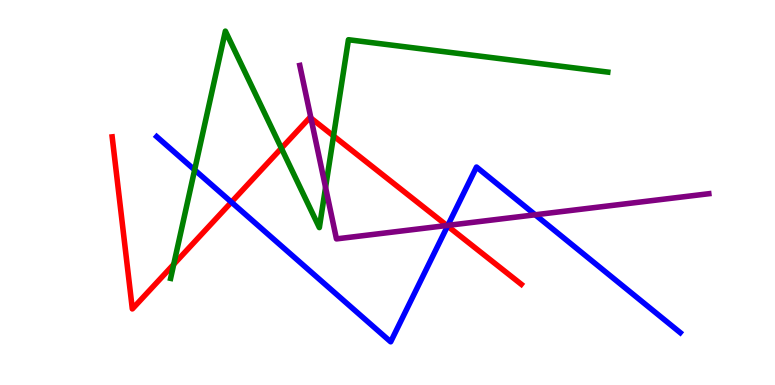[{'lines': ['blue', 'red'], 'intersections': [{'x': 2.99, 'y': 4.75}, {'x': 5.77, 'y': 4.13}]}, {'lines': ['green', 'red'], 'intersections': [{'x': 2.24, 'y': 3.14}, {'x': 3.63, 'y': 6.15}, {'x': 4.3, 'y': 6.47}]}, {'lines': ['purple', 'red'], 'intersections': [{'x': 4.01, 'y': 6.93}, {'x': 5.77, 'y': 4.14}]}, {'lines': ['blue', 'green'], 'intersections': [{'x': 2.51, 'y': 5.59}]}, {'lines': ['blue', 'purple'], 'intersections': [{'x': 5.78, 'y': 4.15}, {'x': 6.91, 'y': 4.42}]}, {'lines': ['green', 'purple'], 'intersections': [{'x': 4.2, 'y': 5.13}]}]